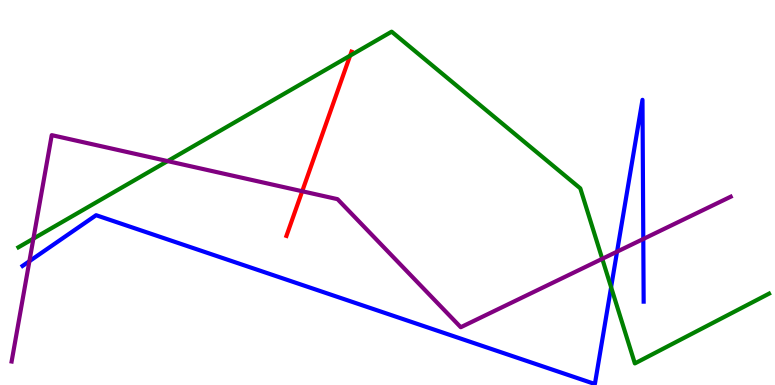[{'lines': ['blue', 'red'], 'intersections': []}, {'lines': ['green', 'red'], 'intersections': [{'x': 4.52, 'y': 8.55}]}, {'lines': ['purple', 'red'], 'intersections': [{'x': 3.9, 'y': 5.03}]}, {'lines': ['blue', 'green'], 'intersections': [{'x': 7.89, 'y': 2.54}]}, {'lines': ['blue', 'purple'], 'intersections': [{'x': 0.379, 'y': 3.22}, {'x': 7.96, 'y': 3.46}, {'x': 8.3, 'y': 3.79}]}, {'lines': ['green', 'purple'], 'intersections': [{'x': 0.431, 'y': 3.8}, {'x': 2.16, 'y': 5.82}, {'x': 7.77, 'y': 3.28}]}]